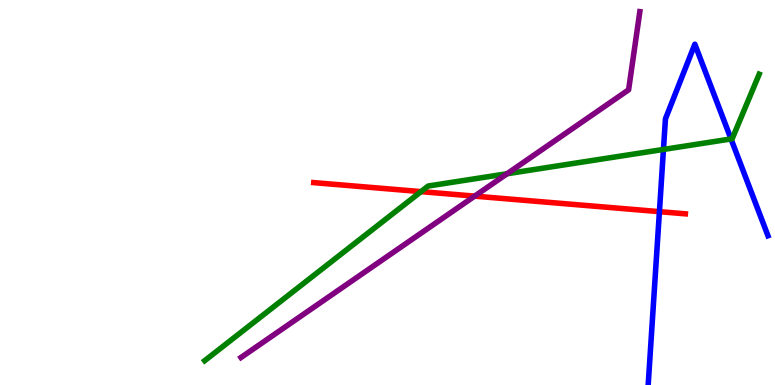[{'lines': ['blue', 'red'], 'intersections': [{'x': 8.51, 'y': 4.5}]}, {'lines': ['green', 'red'], 'intersections': [{'x': 5.43, 'y': 5.02}]}, {'lines': ['purple', 'red'], 'intersections': [{'x': 6.12, 'y': 4.91}]}, {'lines': ['blue', 'green'], 'intersections': [{'x': 8.56, 'y': 6.12}, {'x': 9.43, 'y': 6.39}]}, {'lines': ['blue', 'purple'], 'intersections': []}, {'lines': ['green', 'purple'], 'intersections': [{'x': 6.54, 'y': 5.49}]}]